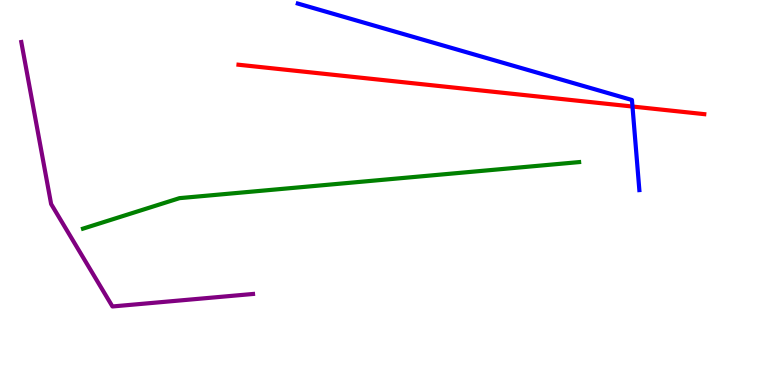[{'lines': ['blue', 'red'], 'intersections': [{'x': 8.16, 'y': 7.23}]}, {'lines': ['green', 'red'], 'intersections': []}, {'lines': ['purple', 'red'], 'intersections': []}, {'lines': ['blue', 'green'], 'intersections': []}, {'lines': ['blue', 'purple'], 'intersections': []}, {'lines': ['green', 'purple'], 'intersections': []}]